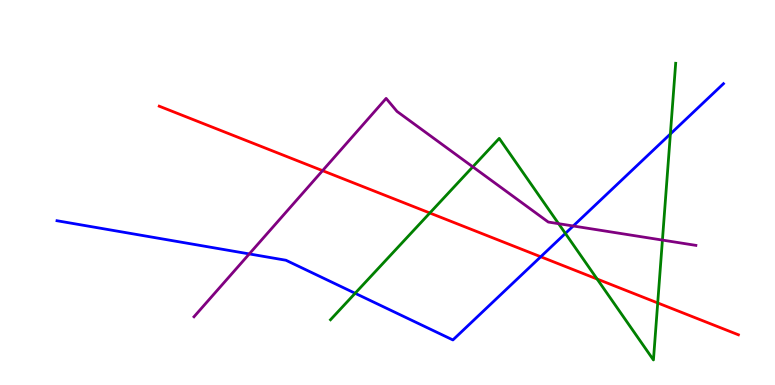[{'lines': ['blue', 'red'], 'intersections': [{'x': 6.98, 'y': 3.33}]}, {'lines': ['green', 'red'], 'intersections': [{'x': 5.55, 'y': 4.47}, {'x': 7.7, 'y': 2.75}, {'x': 8.49, 'y': 2.13}]}, {'lines': ['purple', 'red'], 'intersections': [{'x': 4.16, 'y': 5.57}]}, {'lines': ['blue', 'green'], 'intersections': [{'x': 4.58, 'y': 2.38}, {'x': 7.3, 'y': 3.94}, {'x': 8.65, 'y': 6.52}]}, {'lines': ['blue', 'purple'], 'intersections': [{'x': 3.22, 'y': 3.4}, {'x': 7.4, 'y': 4.13}]}, {'lines': ['green', 'purple'], 'intersections': [{'x': 6.1, 'y': 5.67}, {'x': 7.21, 'y': 4.19}, {'x': 8.55, 'y': 3.76}]}]